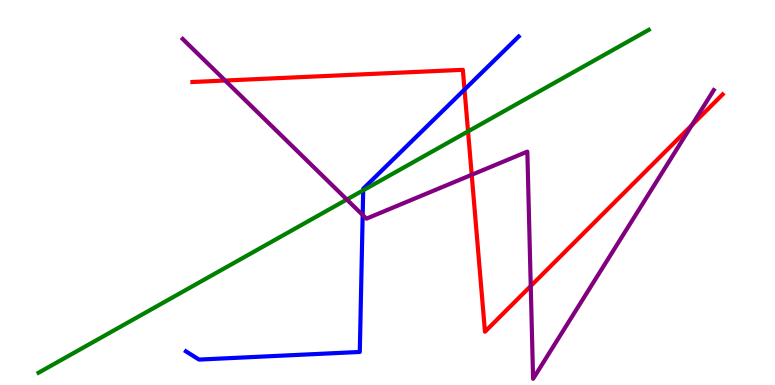[{'lines': ['blue', 'red'], 'intersections': [{'x': 5.99, 'y': 7.67}]}, {'lines': ['green', 'red'], 'intersections': [{'x': 6.04, 'y': 6.59}]}, {'lines': ['purple', 'red'], 'intersections': [{'x': 2.91, 'y': 7.91}, {'x': 6.09, 'y': 5.46}, {'x': 6.85, 'y': 2.57}, {'x': 8.93, 'y': 6.75}]}, {'lines': ['blue', 'green'], 'intersections': [{'x': 4.69, 'y': 5.06}]}, {'lines': ['blue', 'purple'], 'intersections': [{'x': 4.68, 'y': 4.41}]}, {'lines': ['green', 'purple'], 'intersections': [{'x': 4.48, 'y': 4.82}]}]